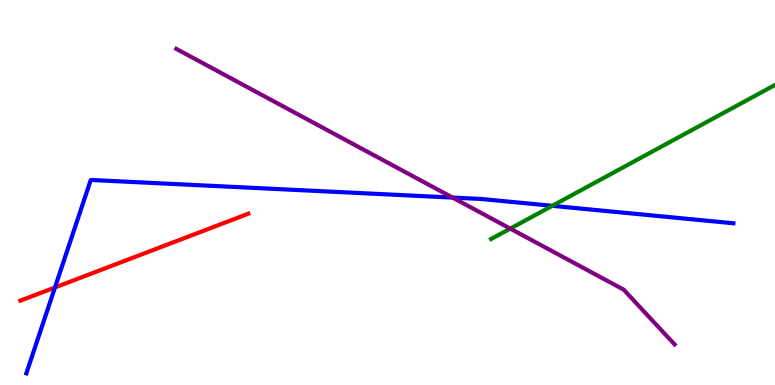[{'lines': ['blue', 'red'], 'intersections': [{'x': 0.709, 'y': 2.53}]}, {'lines': ['green', 'red'], 'intersections': []}, {'lines': ['purple', 'red'], 'intersections': []}, {'lines': ['blue', 'green'], 'intersections': [{'x': 7.13, 'y': 4.65}]}, {'lines': ['blue', 'purple'], 'intersections': [{'x': 5.84, 'y': 4.87}]}, {'lines': ['green', 'purple'], 'intersections': [{'x': 6.58, 'y': 4.06}]}]